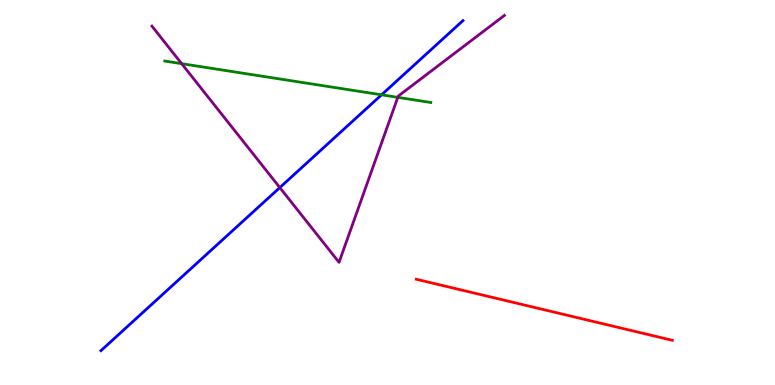[{'lines': ['blue', 'red'], 'intersections': []}, {'lines': ['green', 'red'], 'intersections': []}, {'lines': ['purple', 'red'], 'intersections': []}, {'lines': ['blue', 'green'], 'intersections': [{'x': 4.92, 'y': 7.54}]}, {'lines': ['blue', 'purple'], 'intersections': [{'x': 3.61, 'y': 5.13}]}, {'lines': ['green', 'purple'], 'intersections': [{'x': 2.34, 'y': 8.35}, {'x': 5.13, 'y': 7.47}]}]